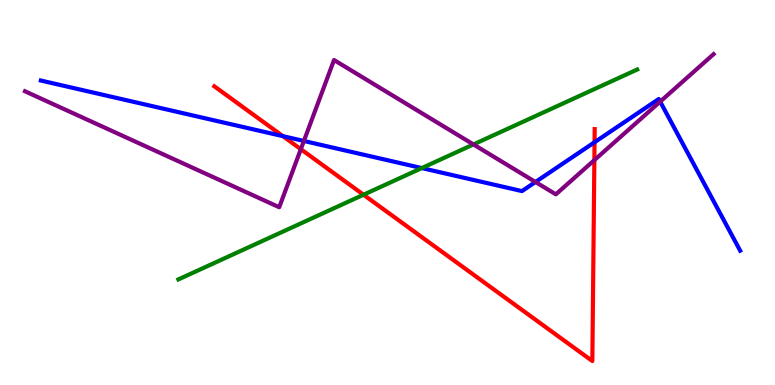[{'lines': ['blue', 'red'], 'intersections': [{'x': 3.65, 'y': 6.46}, {'x': 7.67, 'y': 6.31}]}, {'lines': ['green', 'red'], 'intersections': [{'x': 4.69, 'y': 4.94}]}, {'lines': ['purple', 'red'], 'intersections': [{'x': 3.88, 'y': 6.12}, {'x': 7.67, 'y': 5.84}]}, {'lines': ['blue', 'green'], 'intersections': [{'x': 5.44, 'y': 5.63}]}, {'lines': ['blue', 'purple'], 'intersections': [{'x': 3.92, 'y': 6.34}, {'x': 6.91, 'y': 5.27}, {'x': 8.52, 'y': 7.36}]}, {'lines': ['green', 'purple'], 'intersections': [{'x': 6.11, 'y': 6.25}]}]